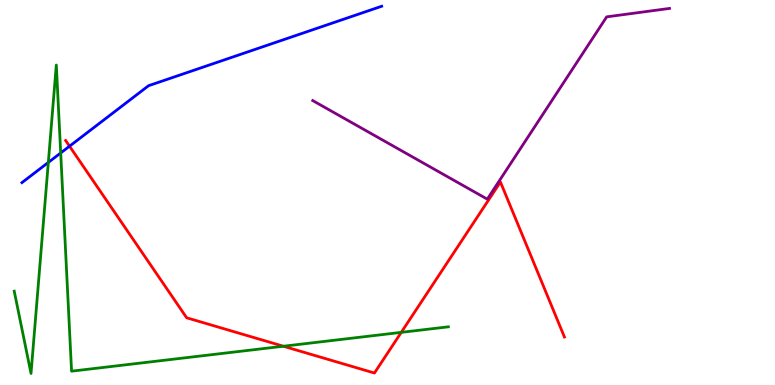[{'lines': ['blue', 'red'], 'intersections': [{'x': 0.897, 'y': 6.2}]}, {'lines': ['green', 'red'], 'intersections': [{'x': 3.66, 'y': 1.01}, {'x': 5.18, 'y': 1.37}]}, {'lines': ['purple', 'red'], 'intersections': []}, {'lines': ['blue', 'green'], 'intersections': [{'x': 0.624, 'y': 5.78}, {'x': 0.783, 'y': 6.03}]}, {'lines': ['blue', 'purple'], 'intersections': []}, {'lines': ['green', 'purple'], 'intersections': []}]